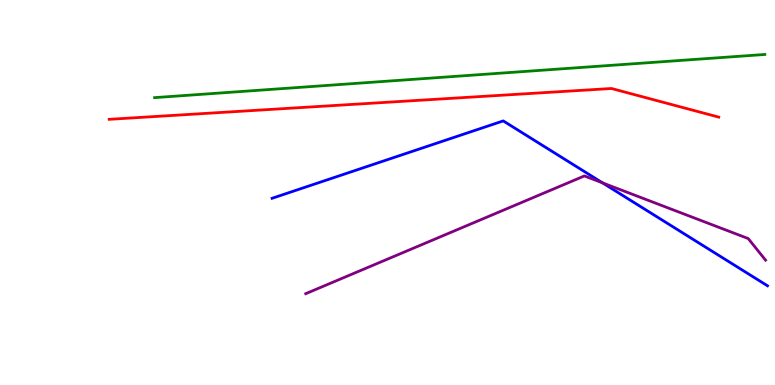[{'lines': ['blue', 'red'], 'intersections': []}, {'lines': ['green', 'red'], 'intersections': []}, {'lines': ['purple', 'red'], 'intersections': []}, {'lines': ['blue', 'green'], 'intersections': []}, {'lines': ['blue', 'purple'], 'intersections': [{'x': 7.77, 'y': 5.25}]}, {'lines': ['green', 'purple'], 'intersections': []}]